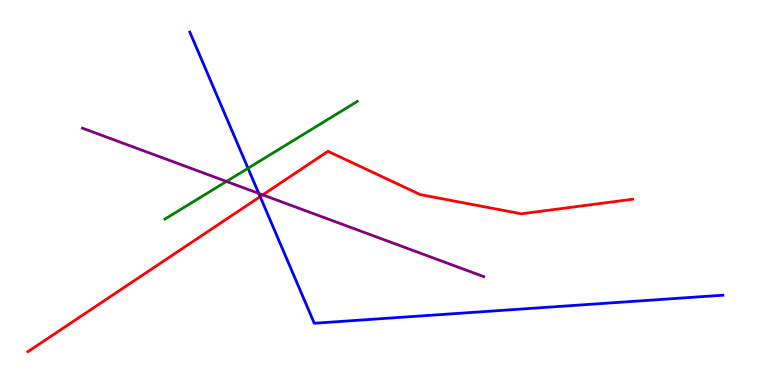[{'lines': ['blue', 'red'], 'intersections': [{'x': 3.36, 'y': 4.89}]}, {'lines': ['green', 'red'], 'intersections': []}, {'lines': ['purple', 'red'], 'intersections': [{'x': 3.39, 'y': 4.94}]}, {'lines': ['blue', 'green'], 'intersections': [{'x': 3.2, 'y': 5.63}]}, {'lines': ['blue', 'purple'], 'intersections': [{'x': 3.34, 'y': 4.98}]}, {'lines': ['green', 'purple'], 'intersections': [{'x': 2.92, 'y': 5.29}]}]